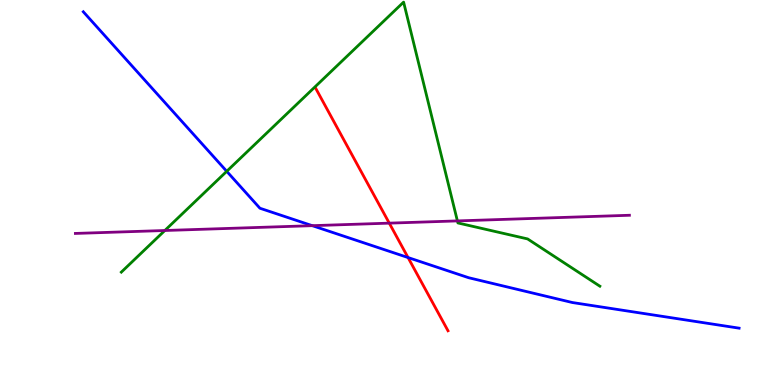[{'lines': ['blue', 'red'], 'intersections': [{'x': 5.27, 'y': 3.31}]}, {'lines': ['green', 'red'], 'intersections': []}, {'lines': ['purple', 'red'], 'intersections': [{'x': 5.02, 'y': 4.2}]}, {'lines': ['blue', 'green'], 'intersections': [{'x': 2.93, 'y': 5.55}]}, {'lines': ['blue', 'purple'], 'intersections': [{'x': 4.03, 'y': 4.14}]}, {'lines': ['green', 'purple'], 'intersections': [{'x': 2.13, 'y': 4.01}, {'x': 5.9, 'y': 4.26}]}]